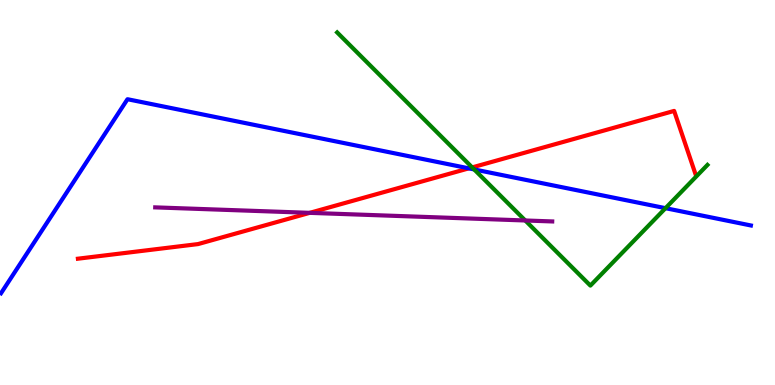[{'lines': ['blue', 'red'], 'intersections': [{'x': 6.05, 'y': 5.63}]}, {'lines': ['green', 'red'], 'intersections': [{'x': 6.09, 'y': 5.65}]}, {'lines': ['purple', 'red'], 'intersections': [{'x': 4.0, 'y': 4.47}]}, {'lines': ['blue', 'green'], 'intersections': [{'x': 6.12, 'y': 5.6}, {'x': 8.59, 'y': 4.59}]}, {'lines': ['blue', 'purple'], 'intersections': []}, {'lines': ['green', 'purple'], 'intersections': [{'x': 6.78, 'y': 4.27}]}]